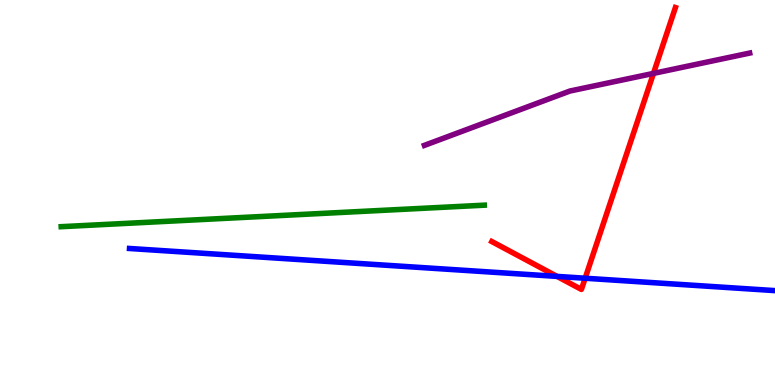[{'lines': ['blue', 'red'], 'intersections': [{'x': 7.19, 'y': 2.82}, {'x': 7.55, 'y': 2.77}]}, {'lines': ['green', 'red'], 'intersections': []}, {'lines': ['purple', 'red'], 'intersections': [{'x': 8.43, 'y': 8.09}]}, {'lines': ['blue', 'green'], 'intersections': []}, {'lines': ['blue', 'purple'], 'intersections': []}, {'lines': ['green', 'purple'], 'intersections': []}]